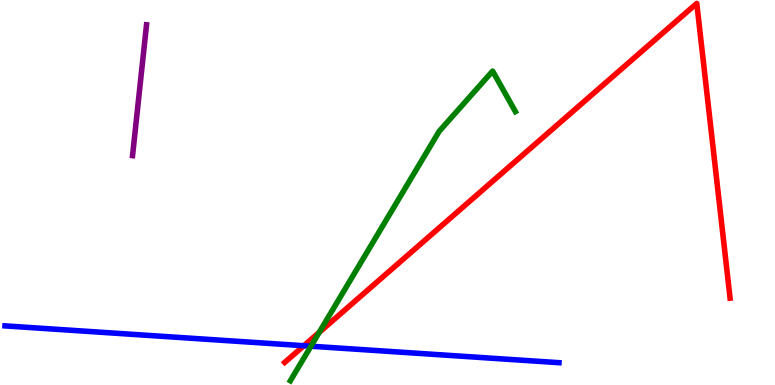[{'lines': ['blue', 'red'], 'intersections': [{'x': 3.92, 'y': 1.02}]}, {'lines': ['green', 'red'], 'intersections': [{'x': 4.12, 'y': 1.37}]}, {'lines': ['purple', 'red'], 'intersections': []}, {'lines': ['blue', 'green'], 'intersections': [{'x': 4.01, 'y': 1.01}]}, {'lines': ['blue', 'purple'], 'intersections': []}, {'lines': ['green', 'purple'], 'intersections': []}]